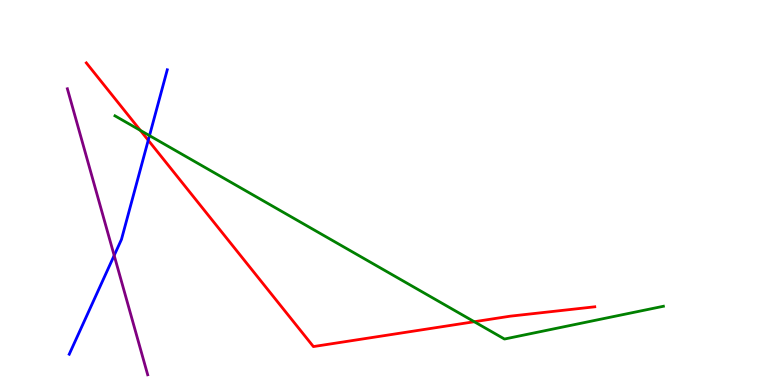[{'lines': ['blue', 'red'], 'intersections': [{'x': 1.91, 'y': 6.36}]}, {'lines': ['green', 'red'], 'intersections': [{'x': 1.81, 'y': 6.61}, {'x': 6.12, 'y': 1.64}]}, {'lines': ['purple', 'red'], 'intersections': []}, {'lines': ['blue', 'green'], 'intersections': [{'x': 1.93, 'y': 6.48}]}, {'lines': ['blue', 'purple'], 'intersections': [{'x': 1.47, 'y': 3.36}]}, {'lines': ['green', 'purple'], 'intersections': []}]